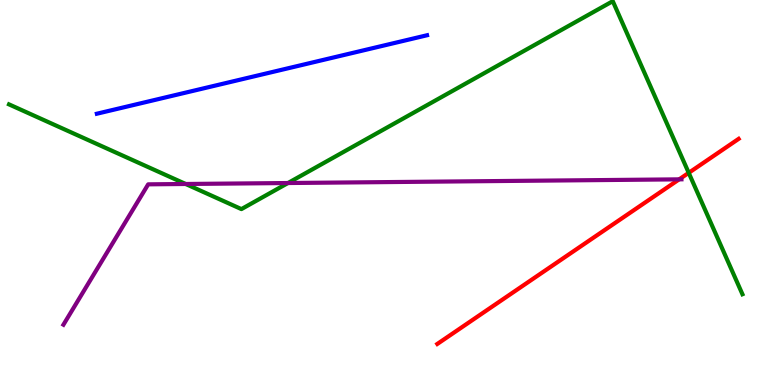[{'lines': ['blue', 'red'], 'intersections': []}, {'lines': ['green', 'red'], 'intersections': [{'x': 8.89, 'y': 5.51}]}, {'lines': ['purple', 'red'], 'intersections': [{'x': 8.76, 'y': 5.34}]}, {'lines': ['blue', 'green'], 'intersections': []}, {'lines': ['blue', 'purple'], 'intersections': []}, {'lines': ['green', 'purple'], 'intersections': [{'x': 2.4, 'y': 5.22}, {'x': 3.72, 'y': 5.25}]}]